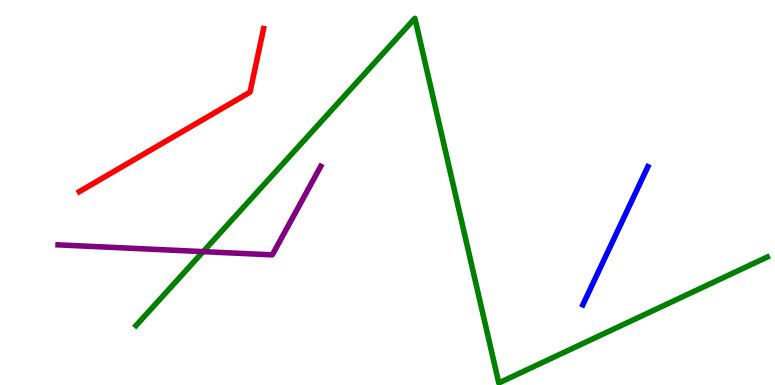[{'lines': ['blue', 'red'], 'intersections': []}, {'lines': ['green', 'red'], 'intersections': []}, {'lines': ['purple', 'red'], 'intersections': []}, {'lines': ['blue', 'green'], 'intersections': []}, {'lines': ['blue', 'purple'], 'intersections': []}, {'lines': ['green', 'purple'], 'intersections': [{'x': 2.62, 'y': 3.46}]}]